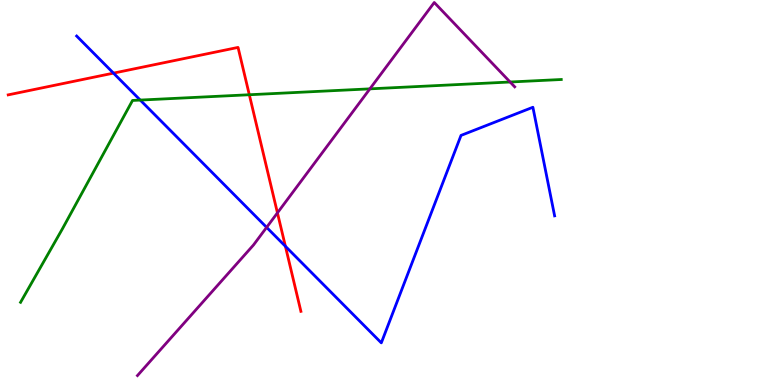[{'lines': ['blue', 'red'], 'intersections': [{'x': 1.46, 'y': 8.1}, {'x': 3.68, 'y': 3.6}]}, {'lines': ['green', 'red'], 'intersections': [{'x': 3.22, 'y': 7.54}]}, {'lines': ['purple', 'red'], 'intersections': [{'x': 3.58, 'y': 4.47}]}, {'lines': ['blue', 'green'], 'intersections': [{'x': 1.81, 'y': 7.4}]}, {'lines': ['blue', 'purple'], 'intersections': [{'x': 3.44, 'y': 4.09}]}, {'lines': ['green', 'purple'], 'intersections': [{'x': 4.77, 'y': 7.69}, {'x': 6.58, 'y': 7.87}]}]